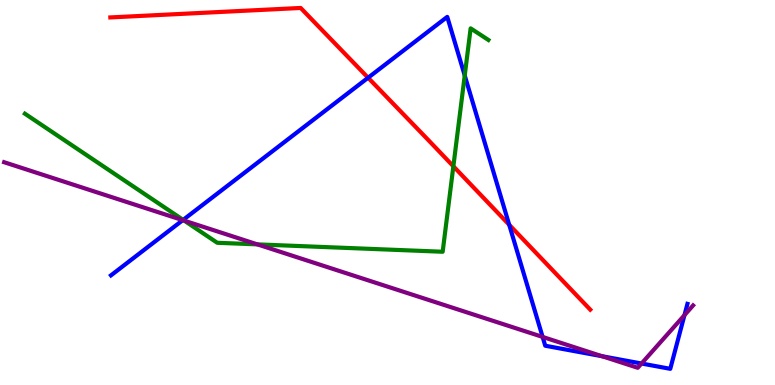[{'lines': ['blue', 'red'], 'intersections': [{'x': 4.75, 'y': 7.98}, {'x': 6.57, 'y': 4.16}]}, {'lines': ['green', 'red'], 'intersections': [{'x': 5.85, 'y': 5.68}]}, {'lines': ['purple', 'red'], 'intersections': []}, {'lines': ['blue', 'green'], 'intersections': [{'x': 2.36, 'y': 4.29}, {'x': 6.0, 'y': 8.04}]}, {'lines': ['blue', 'purple'], 'intersections': [{'x': 2.36, 'y': 4.28}, {'x': 7.0, 'y': 1.25}, {'x': 7.77, 'y': 0.747}, {'x': 8.28, 'y': 0.558}, {'x': 8.83, 'y': 1.81}]}, {'lines': ['green', 'purple'], 'intersections': [{'x': 2.38, 'y': 4.27}, {'x': 3.32, 'y': 3.65}]}]